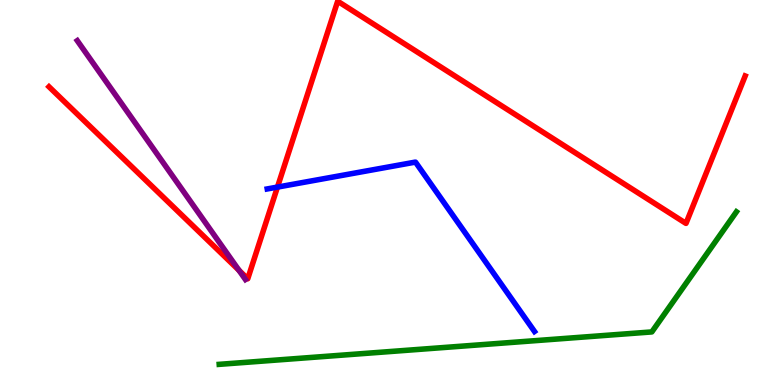[{'lines': ['blue', 'red'], 'intersections': [{'x': 3.58, 'y': 5.14}]}, {'lines': ['green', 'red'], 'intersections': []}, {'lines': ['purple', 'red'], 'intersections': [{'x': 3.08, 'y': 2.98}]}, {'lines': ['blue', 'green'], 'intersections': []}, {'lines': ['blue', 'purple'], 'intersections': []}, {'lines': ['green', 'purple'], 'intersections': []}]